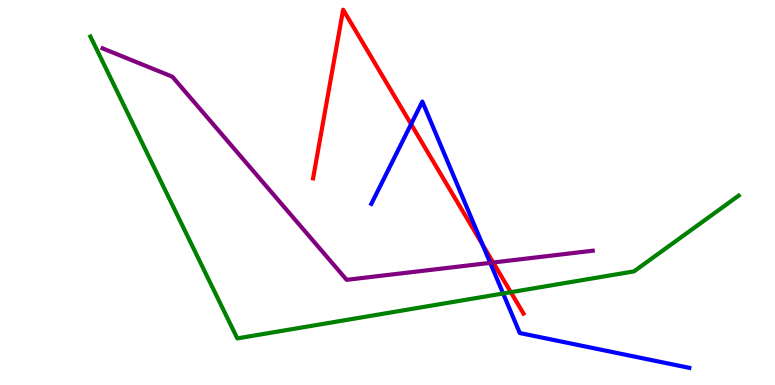[{'lines': ['blue', 'red'], 'intersections': [{'x': 5.3, 'y': 6.77}, {'x': 6.23, 'y': 3.65}]}, {'lines': ['green', 'red'], 'intersections': [{'x': 6.59, 'y': 2.41}]}, {'lines': ['purple', 'red'], 'intersections': [{'x': 6.36, 'y': 3.18}]}, {'lines': ['blue', 'green'], 'intersections': [{'x': 6.49, 'y': 2.38}]}, {'lines': ['blue', 'purple'], 'intersections': [{'x': 6.33, 'y': 3.17}]}, {'lines': ['green', 'purple'], 'intersections': []}]